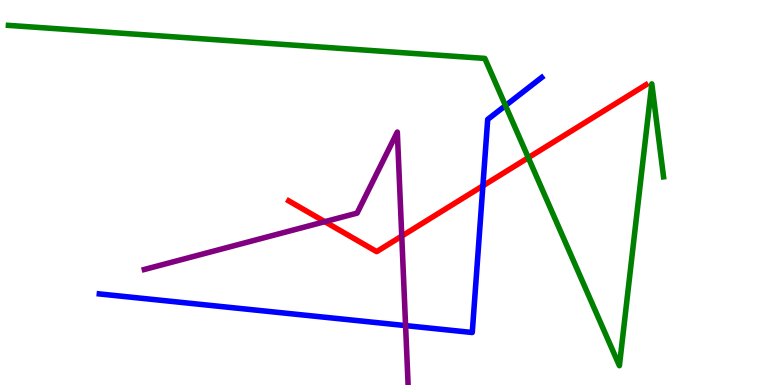[{'lines': ['blue', 'red'], 'intersections': [{'x': 6.23, 'y': 5.17}]}, {'lines': ['green', 'red'], 'intersections': [{'x': 6.82, 'y': 5.9}]}, {'lines': ['purple', 'red'], 'intersections': [{'x': 4.19, 'y': 4.24}, {'x': 5.18, 'y': 3.87}]}, {'lines': ['blue', 'green'], 'intersections': [{'x': 6.52, 'y': 7.26}]}, {'lines': ['blue', 'purple'], 'intersections': [{'x': 5.23, 'y': 1.54}]}, {'lines': ['green', 'purple'], 'intersections': []}]